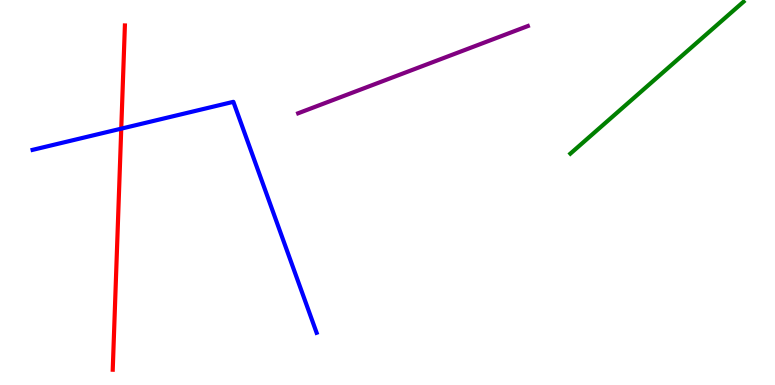[{'lines': ['blue', 'red'], 'intersections': [{'x': 1.56, 'y': 6.66}]}, {'lines': ['green', 'red'], 'intersections': []}, {'lines': ['purple', 'red'], 'intersections': []}, {'lines': ['blue', 'green'], 'intersections': []}, {'lines': ['blue', 'purple'], 'intersections': []}, {'lines': ['green', 'purple'], 'intersections': []}]